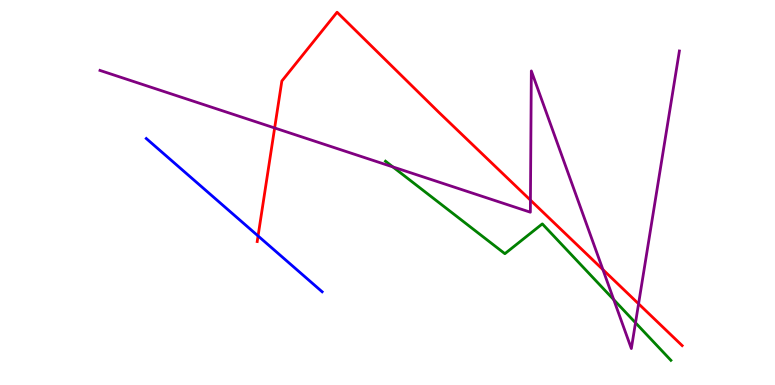[{'lines': ['blue', 'red'], 'intersections': [{'x': 3.33, 'y': 3.87}]}, {'lines': ['green', 'red'], 'intersections': []}, {'lines': ['purple', 'red'], 'intersections': [{'x': 3.54, 'y': 6.68}, {'x': 6.84, 'y': 4.8}, {'x': 7.78, 'y': 3.0}, {'x': 8.24, 'y': 2.11}]}, {'lines': ['blue', 'green'], 'intersections': []}, {'lines': ['blue', 'purple'], 'intersections': []}, {'lines': ['green', 'purple'], 'intersections': [{'x': 5.07, 'y': 5.66}, {'x': 7.92, 'y': 2.22}, {'x': 8.2, 'y': 1.62}]}]